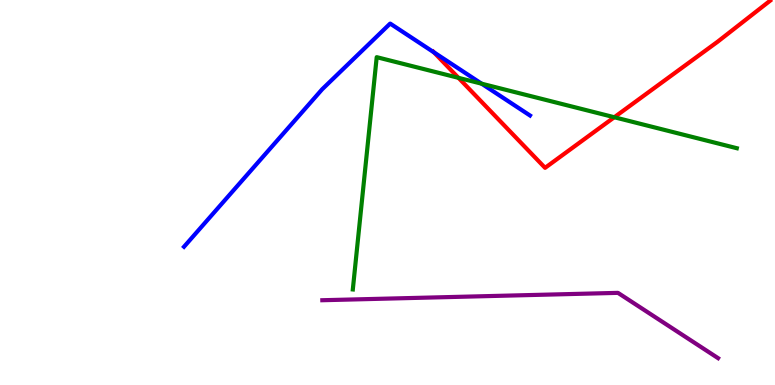[{'lines': ['blue', 'red'], 'intersections': [{'x': 5.6, 'y': 8.64}]}, {'lines': ['green', 'red'], 'intersections': [{'x': 5.92, 'y': 7.98}, {'x': 7.93, 'y': 6.95}]}, {'lines': ['purple', 'red'], 'intersections': []}, {'lines': ['blue', 'green'], 'intersections': [{'x': 6.21, 'y': 7.83}]}, {'lines': ['blue', 'purple'], 'intersections': []}, {'lines': ['green', 'purple'], 'intersections': []}]